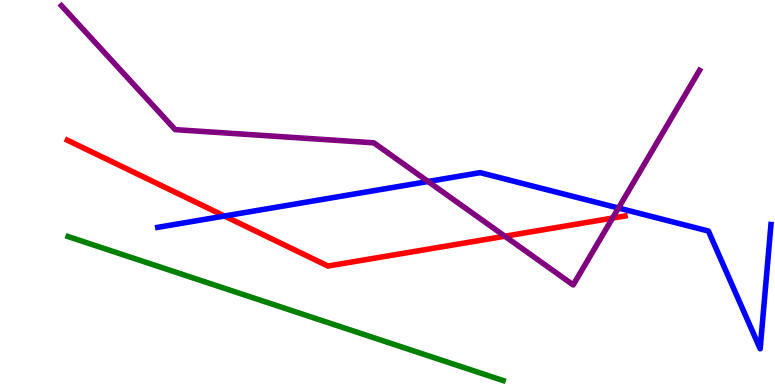[{'lines': ['blue', 'red'], 'intersections': [{'x': 2.9, 'y': 4.39}]}, {'lines': ['green', 'red'], 'intersections': []}, {'lines': ['purple', 'red'], 'intersections': [{'x': 6.51, 'y': 3.86}, {'x': 7.9, 'y': 4.34}]}, {'lines': ['blue', 'green'], 'intersections': []}, {'lines': ['blue', 'purple'], 'intersections': [{'x': 5.52, 'y': 5.29}, {'x': 7.98, 'y': 4.6}]}, {'lines': ['green', 'purple'], 'intersections': []}]